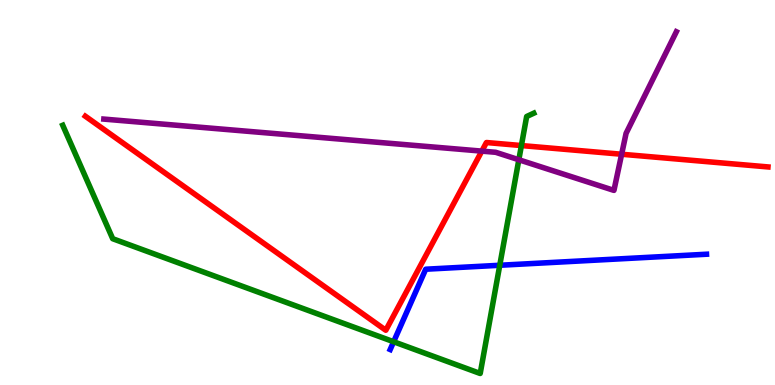[{'lines': ['blue', 'red'], 'intersections': []}, {'lines': ['green', 'red'], 'intersections': [{'x': 6.73, 'y': 6.22}]}, {'lines': ['purple', 'red'], 'intersections': [{'x': 6.22, 'y': 6.07}, {'x': 8.02, 'y': 5.99}]}, {'lines': ['blue', 'green'], 'intersections': [{'x': 5.08, 'y': 1.12}, {'x': 6.45, 'y': 3.11}]}, {'lines': ['blue', 'purple'], 'intersections': []}, {'lines': ['green', 'purple'], 'intersections': [{'x': 6.69, 'y': 5.85}]}]